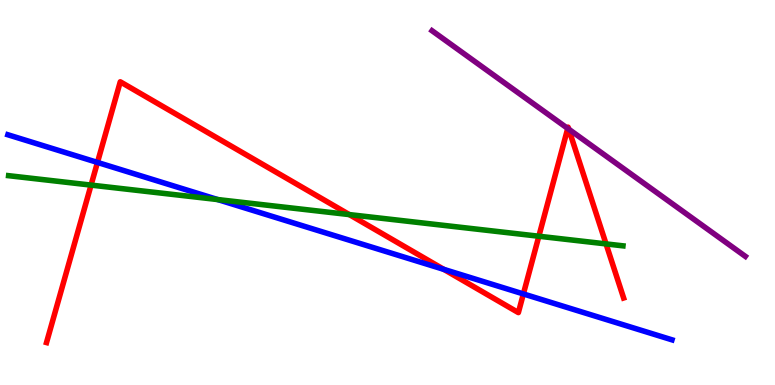[{'lines': ['blue', 'red'], 'intersections': [{'x': 1.26, 'y': 5.78}, {'x': 5.73, 'y': 3.0}, {'x': 6.75, 'y': 2.37}]}, {'lines': ['green', 'red'], 'intersections': [{'x': 1.17, 'y': 5.19}, {'x': 4.51, 'y': 4.43}, {'x': 6.95, 'y': 3.86}, {'x': 7.82, 'y': 3.66}]}, {'lines': ['purple', 'red'], 'intersections': [{'x': 7.33, 'y': 6.66}, {'x': 7.34, 'y': 6.64}]}, {'lines': ['blue', 'green'], 'intersections': [{'x': 2.81, 'y': 4.82}]}, {'lines': ['blue', 'purple'], 'intersections': []}, {'lines': ['green', 'purple'], 'intersections': []}]